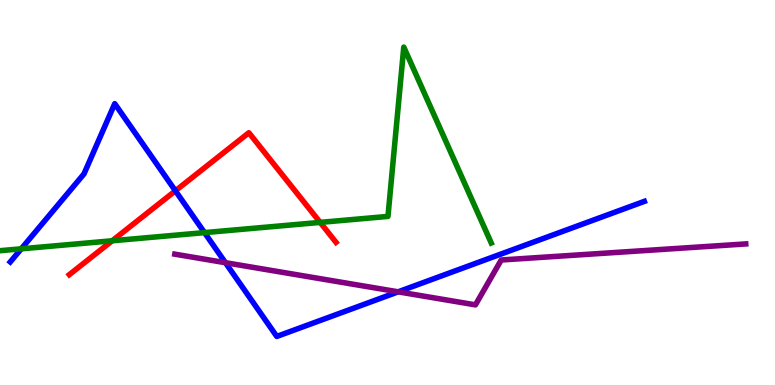[{'lines': ['blue', 'red'], 'intersections': [{'x': 2.26, 'y': 5.04}]}, {'lines': ['green', 'red'], 'intersections': [{'x': 1.45, 'y': 3.75}, {'x': 4.13, 'y': 4.22}]}, {'lines': ['purple', 'red'], 'intersections': []}, {'lines': ['blue', 'green'], 'intersections': [{'x': 0.274, 'y': 3.54}, {'x': 2.64, 'y': 3.96}]}, {'lines': ['blue', 'purple'], 'intersections': [{'x': 2.91, 'y': 3.18}, {'x': 5.14, 'y': 2.42}]}, {'lines': ['green', 'purple'], 'intersections': []}]